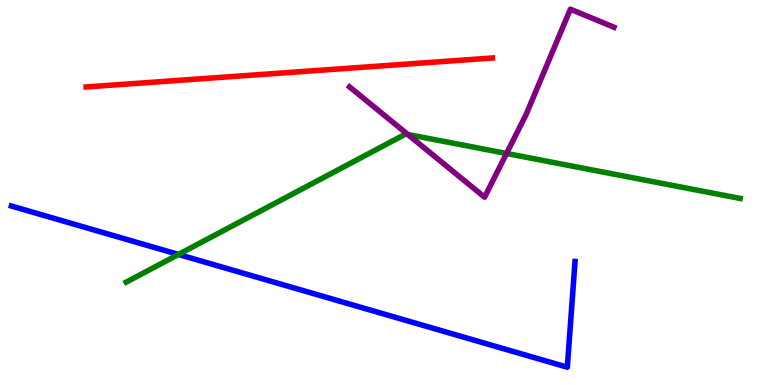[{'lines': ['blue', 'red'], 'intersections': []}, {'lines': ['green', 'red'], 'intersections': []}, {'lines': ['purple', 'red'], 'intersections': []}, {'lines': ['blue', 'green'], 'intersections': [{'x': 2.3, 'y': 3.39}]}, {'lines': ['blue', 'purple'], 'intersections': []}, {'lines': ['green', 'purple'], 'intersections': [{'x': 5.26, 'y': 6.51}, {'x': 6.54, 'y': 6.01}]}]